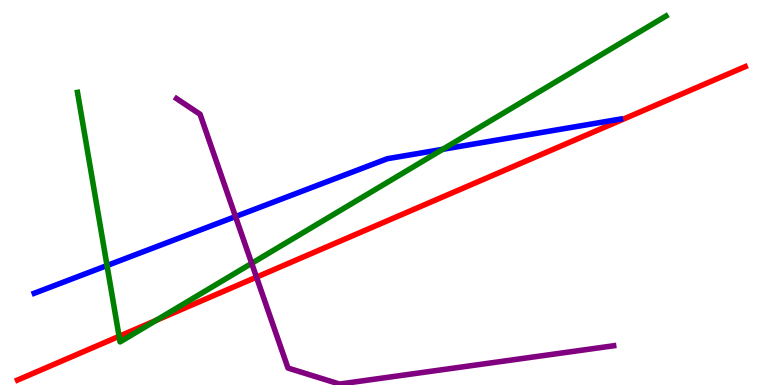[{'lines': ['blue', 'red'], 'intersections': []}, {'lines': ['green', 'red'], 'intersections': [{'x': 1.54, 'y': 1.26}, {'x': 2.01, 'y': 1.68}]}, {'lines': ['purple', 'red'], 'intersections': [{'x': 3.31, 'y': 2.8}]}, {'lines': ['blue', 'green'], 'intersections': [{'x': 1.38, 'y': 3.1}, {'x': 5.71, 'y': 6.12}]}, {'lines': ['blue', 'purple'], 'intersections': [{'x': 3.04, 'y': 4.37}]}, {'lines': ['green', 'purple'], 'intersections': [{'x': 3.25, 'y': 3.16}]}]